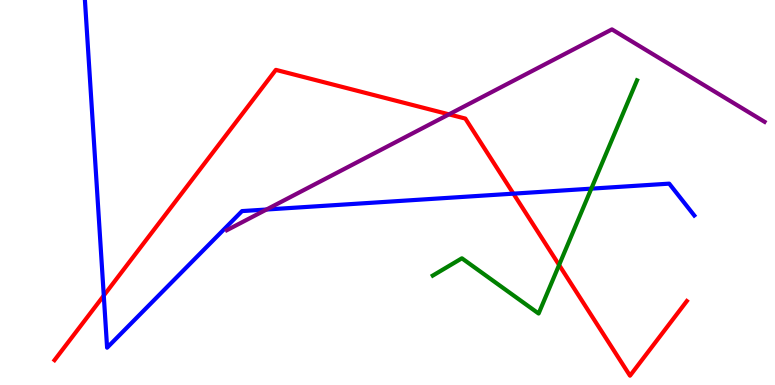[{'lines': ['blue', 'red'], 'intersections': [{'x': 1.34, 'y': 2.32}, {'x': 6.62, 'y': 4.97}]}, {'lines': ['green', 'red'], 'intersections': [{'x': 7.21, 'y': 3.12}]}, {'lines': ['purple', 'red'], 'intersections': [{'x': 5.79, 'y': 7.03}]}, {'lines': ['blue', 'green'], 'intersections': [{'x': 7.63, 'y': 5.1}]}, {'lines': ['blue', 'purple'], 'intersections': [{'x': 3.44, 'y': 4.56}]}, {'lines': ['green', 'purple'], 'intersections': []}]